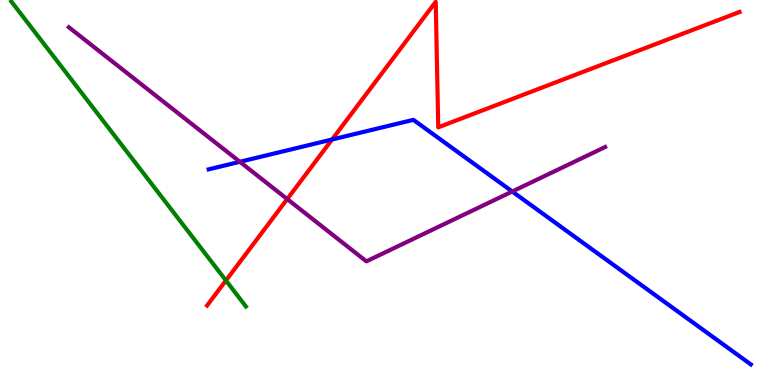[{'lines': ['blue', 'red'], 'intersections': [{'x': 4.28, 'y': 6.38}]}, {'lines': ['green', 'red'], 'intersections': [{'x': 2.92, 'y': 2.71}]}, {'lines': ['purple', 'red'], 'intersections': [{'x': 3.71, 'y': 4.83}]}, {'lines': ['blue', 'green'], 'intersections': []}, {'lines': ['blue', 'purple'], 'intersections': [{'x': 3.1, 'y': 5.8}, {'x': 6.61, 'y': 5.03}]}, {'lines': ['green', 'purple'], 'intersections': []}]